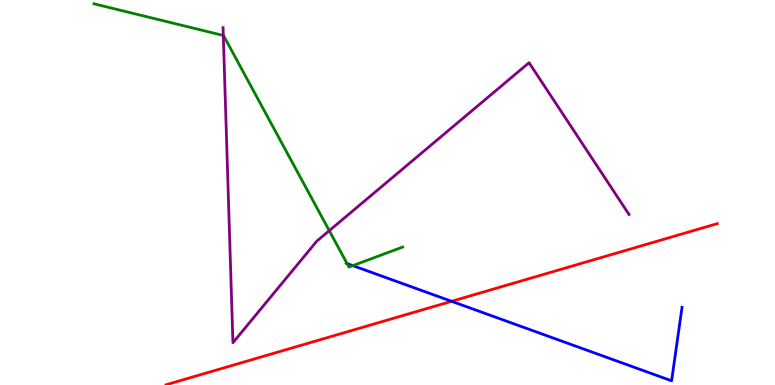[{'lines': ['blue', 'red'], 'intersections': [{'x': 5.83, 'y': 2.17}]}, {'lines': ['green', 'red'], 'intersections': []}, {'lines': ['purple', 'red'], 'intersections': []}, {'lines': ['blue', 'green'], 'intersections': [{'x': 4.48, 'y': 3.15}, {'x': 4.55, 'y': 3.1}]}, {'lines': ['blue', 'purple'], 'intersections': []}, {'lines': ['green', 'purple'], 'intersections': [{'x': 2.88, 'y': 9.08}, {'x': 4.25, 'y': 4.01}]}]